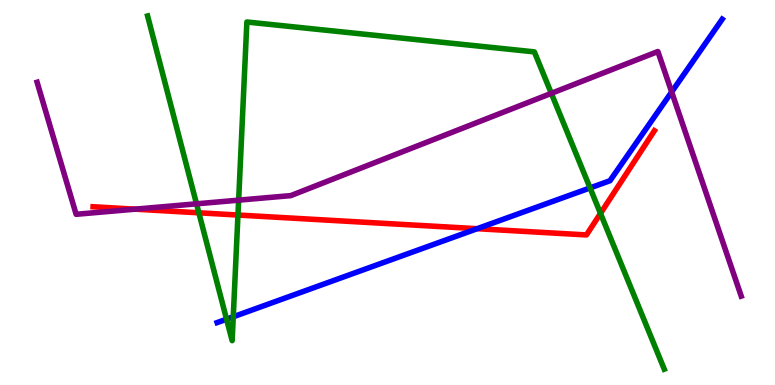[{'lines': ['blue', 'red'], 'intersections': [{'x': 6.16, 'y': 4.06}]}, {'lines': ['green', 'red'], 'intersections': [{'x': 2.57, 'y': 4.47}, {'x': 3.07, 'y': 4.41}, {'x': 7.75, 'y': 4.46}]}, {'lines': ['purple', 'red'], 'intersections': [{'x': 1.74, 'y': 4.57}]}, {'lines': ['blue', 'green'], 'intersections': [{'x': 2.92, 'y': 1.71}, {'x': 3.01, 'y': 1.77}, {'x': 7.61, 'y': 5.12}]}, {'lines': ['blue', 'purple'], 'intersections': [{'x': 8.67, 'y': 7.61}]}, {'lines': ['green', 'purple'], 'intersections': [{'x': 2.54, 'y': 4.71}, {'x': 3.08, 'y': 4.8}, {'x': 7.11, 'y': 7.58}]}]